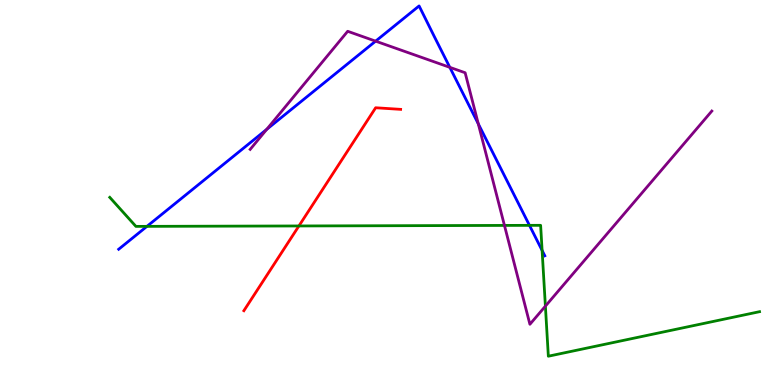[{'lines': ['blue', 'red'], 'intersections': []}, {'lines': ['green', 'red'], 'intersections': [{'x': 3.86, 'y': 4.13}]}, {'lines': ['purple', 'red'], 'intersections': []}, {'lines': ['blue', 'green'], 'intersections': [{'x': 1.9, 'y': 4.12}, {'x': 6.83, 'y': 4.15}, {'x': 6.99, 'y': 3.5}]}, {'lines': ['blue', 'purple'], 'intersections': [{'x': 3.44, 'y': 6.64}, {'x': 4.85, 'y': 8.93}, {'x': 5.8, 'y': 8.25}, {'x': 6.17, 'y': 6.78}]}, {'lines': ['green', 'purple'], 'intersections': [{'x': 6.51, 'y': 4.15}, {'x': 7.04, 'y': 2.05}]}]